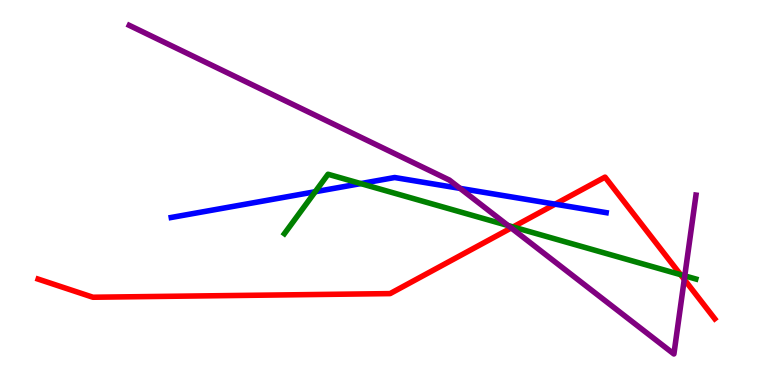[{'lines': ['blue', 'red'], 'intersections': [{'x': 7.16, 'y': 4.7}]}, {'lines': ['green', 'red'], 'intersections': [{'x': 6.62, 'y': 4.1}, {'x': 8.78, 'y': 2.87}]}, {'lines': ['purple', 'red'], 'intersections': [{'x': 6.6, 'y': 4.08}, {'x': 8.83, 'y': 2.74}]}, {'lines': ['blue', 'green'], 'intersections': [{'x': 4.07, 'y': 5.02}, {'x': 4.66, 'y': 5.23}]}, {'lines': ['blue', 'purple'], 'intersections': [{'x': 5.94, 'y': 5.11}]}, {'lines': ['green', 'purple'], 'intersections': [{'x': 6.56, 'y': 4.14}, {'x': 8.84, 'y': 2.84}]}]